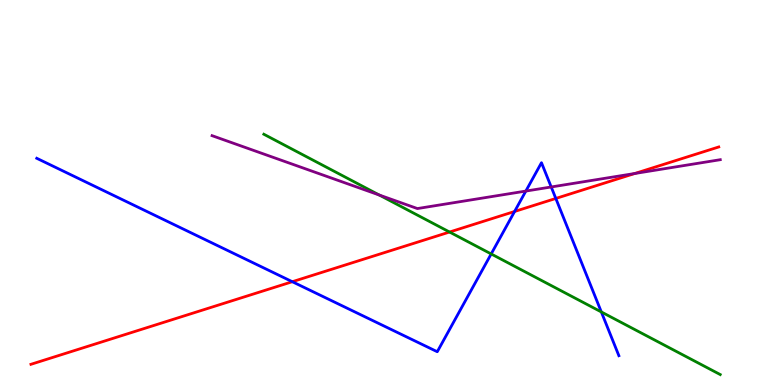[{'lines': ['blue', 'red'], 'intersections': [{'x': 3.77, 'y': 2.68}, {'x': 6.64, 'y': 4.51}, {'x': 7.17, 'y': 4.85}]}, {'lines': ['green', 'red'], 'intersections': [{'x': 5.8, 'y': 3.97}]}, {'lines': ['purple', 'red'], 'intersections': [{'x': 8.19, 'y': 5.49}]}, {'lines': ['blue', 'green'], 'intersections': [{'x': 6.34, 'y': 3.4}, {'x': 7.76, 'y': 1.9}]}, {'lines': ['blue', 'purple'], 'intersections': [{'x': 6.79, 'y': 5.04}, {'x': 7.11, 'y': 5.14}]}, {'lines': ['green', 'purple'], 'intersections': [{'x': 4.89, 'y': 4.93}]}]